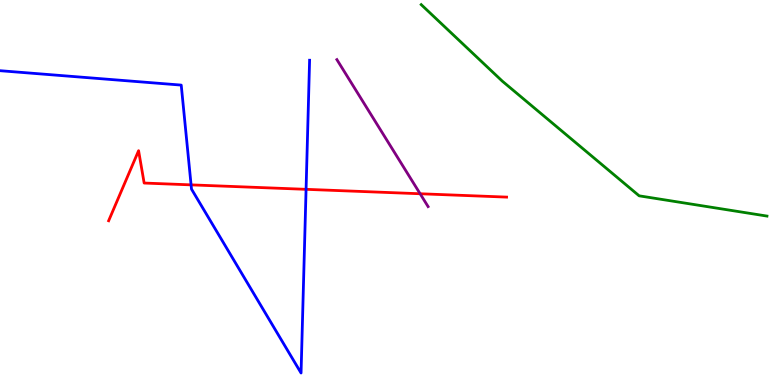[{'lines': ['blue', 'red'], 'intersections': [{'x': 2.47, 'y': 5.2}, {'x': 3.95, 'y': 5.08}]}, {'lines': ['green', 'red'], 'intersections': []}, {'lines': ['purple', 'red'], 'intersections': [{'x': 5.42, 'y': 4.97}]}, {'lines': ['blue', 'green'], 'intersections': []}, {'lines': ['blue', 'purple'], 'intersections': []}, {'lines': ['green', 'purple'], 'intersections': []}]